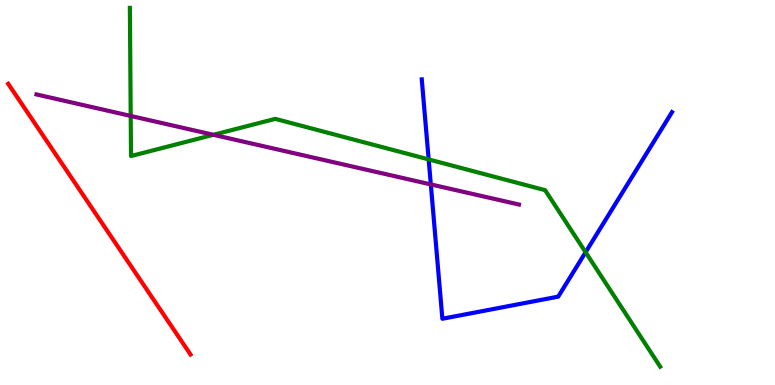[{'lines': ['blue', 'red'], 'intersections': []}, {'lines': ['green', 'red'], 'intersections': []}, {'lines': ['purple', 'red'], 'intersections': []}, {'lines': ['blue', 'green'], 'intersections': [{'x': 5.53, 'y': 5.86}, {'x': 7.56, 'y': 3.45}]}, {'lines': ['blue', 'purple'], 'intersections': [{'x': 5.56, 'y': 5.21}]}, {'lines': ['green', 'purple'], 'intersections': [{'x': 1.69, 'y': 6.99}, {'x': 2.75, 'y': 6.5}]}]